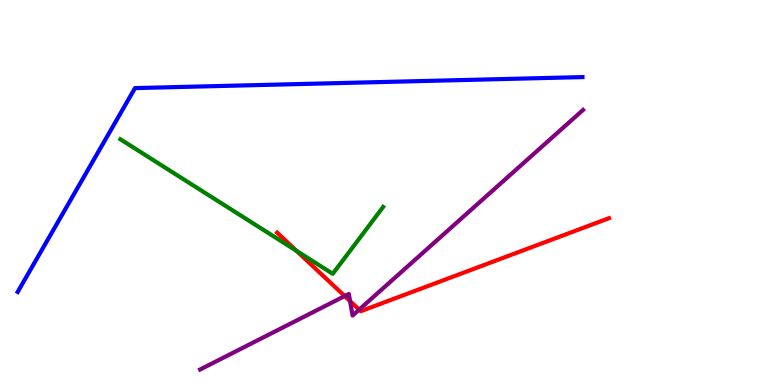[{'lines': ['blue', 'red'], 'intersections': []}, {'lines': ['green', 'red'], 'intersections': [{'x': 3.83, 'y': 3.48}]}, {'lines': ['purple', 'red'], 'intersections': [{'x': 4.45, 'y': 2.31}, {'x': 4.52, 'y': 2.18}, {'x': 4.63, 'y': 1.96}]}, {'lines': ['blue', 'green'], 'intersections': []}, {'lines': ['blue', 'purple'], 'intersections': []}, {'lines': ['green', 'purple'], 'intersections': []}]